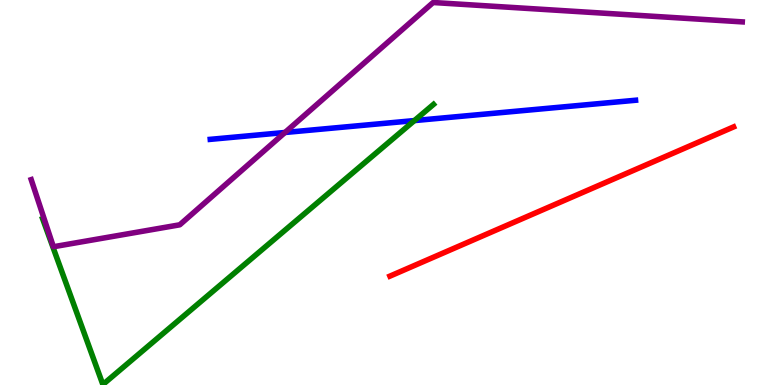[{'lines': ['blue', 'red'], 'intersections': []}, {'lines': ['green', 'red'], 'intersections': []}, {'lines': ['purple', 'red'], 'intersections': []}, {'lines': ['blue', 'green'], 'intersections': [{'x': 5.35, 'y': 6.87}]}, {'lines': ['blue', 'purple'], 'intersections': [{'x': 3.68, 'y': 6.56}]}, {'lines': ['green', 'purple'], 'intersections': []}]